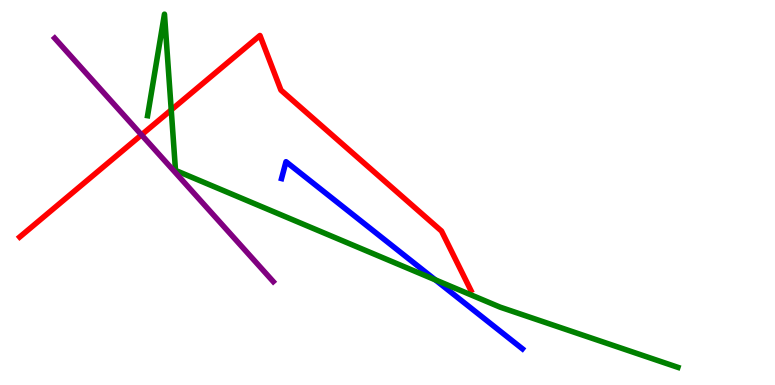[{'lines': ['blue', 'red'], 'intersections': []}, {'lines': ['green', 'red'], 'intersections': [{'x': 2.21, 'y': 7.14}]}, {'lines': ['purple', 'red'], 'intersections': [{'x': 1.83, 'y': 6.5}]}, {'lines': ['blue', 'green'], 'intersections': [{'x': 5.62, 'y': 2.73}]}, {'lines': ['blue', 'purple'], 'intersections': []}, {'lines': ['green', 'purple'], 'intersections': []}]